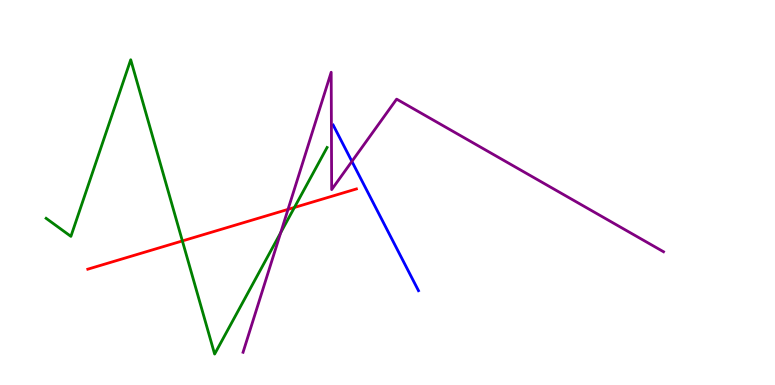[{'lines': ['blue', 'red'], 'intersections': []}, {'lines': ['green', 'red'], 'intersections': [{'x': 2.35, 'y': 3.74}, {'x': 3.8, 'y': 4.61}]}, {'lines': ['purple', 'red'], 'intersections': [{'x': 3.72, 'y': 4.56}]}, {'lines': ['blue', 'green'], 'intersections': []}, {'lines': ['blue', 'purple'], 'intersections': [{'x': 4.54, 'y': 5.81}]}, {'lines': ['green', 'purple'], 'intersections': [{'x': 3.62, 'y': 3.96}]}]